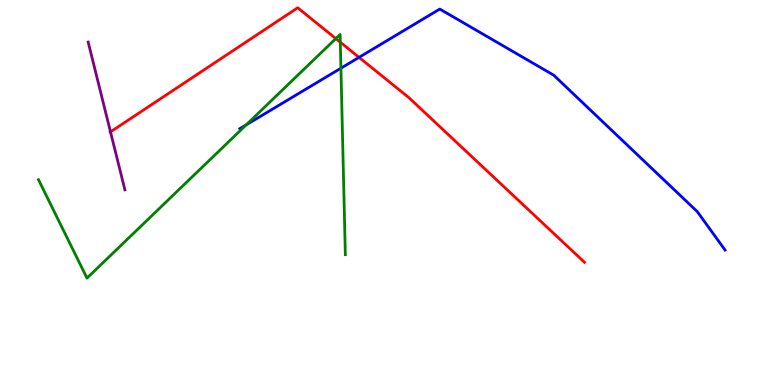[{'lines': ['blue', 'red'], 'intersections': [{'x': 4.63, 'y': 8.51}]}, {'lines': ['green', 'red'], 'intersections': [{'x': 4.33, 'y': 9.0}, {'x': 4.39, 'y': 8.9}]}, {'lines': ['purple', 'red'], 'intersections': [{'x': 1.43, 'y': 6.57}]}, {'lines': ['blue', 'green'], 'intersections': [{'x': 3.18, 'y': 6.76}, {'x': 4.4, 'y': 8.23}]}, {'lines': ['blue', 'purple'], 'intersections': []}, {'lines': ['green', 'purple'], 'intersections': []}]